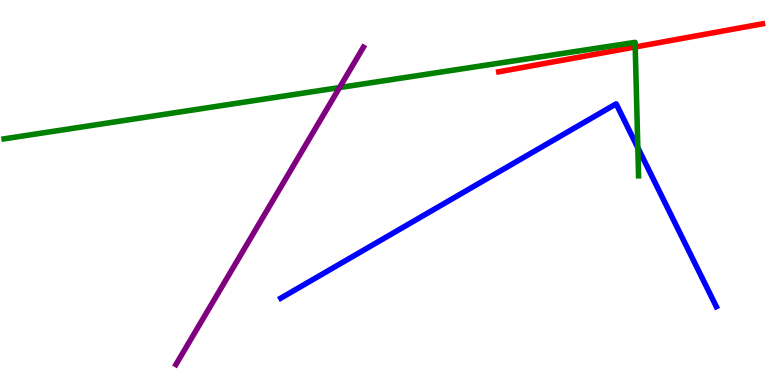[{'lines': ['blue', 'red'], 'intersections': []}, {'lines': ['green', 'red'], 'intersections': [{'x': 8.2, 'y': 8.78}]}, {'lines': ['purple', 'red'], 'intersections': []}, {'lines': ['blue', 'green'], 'intersections': [{'x': 8.23, 'y': 6.16}]}, {'lines': ['blue', 'purple'], 'intersections': []}, {'lines': ['green', 'purple'], 'intersections': [{'x': 4.38, 'y': 7.73}]}]